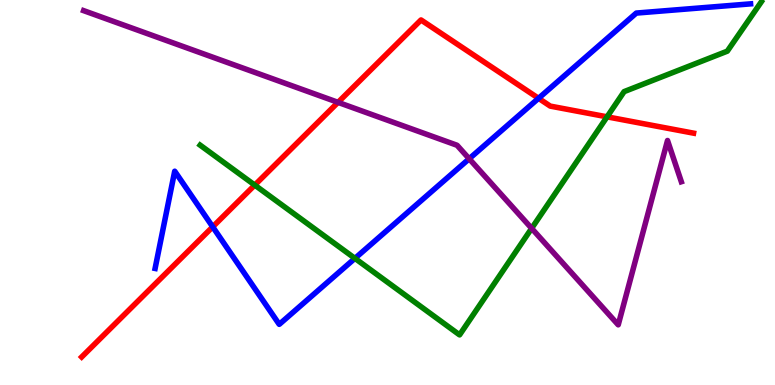[{'lines': ['blue', 'red'], 'intersections': [{'x': 2.74, 'y': 4.11}, {'x': 6.95, 'y': 7.45}]}, {'lines': ['green', 'red'], 'intersections': [{'x': 3.29, 'y': 5.19}, {'x': 7.83, 'y': 6.97}]}, {'lines': ['purple', 'red'], 'intersections': [{'x': 4.36, 'y': 7.34}]}, {'lines': ['blue', 'green'], 'intersections': [{'x': 4.58, 'y': 3.29}]}, {'lines': ['blue', 'purple'], 'intersections': [{'x': 6.05, 'y': 5.88}]}, {'lines': ['green', 'purple'], 'intersections': [{'x': 6.86, 'y': 4.07}]}]